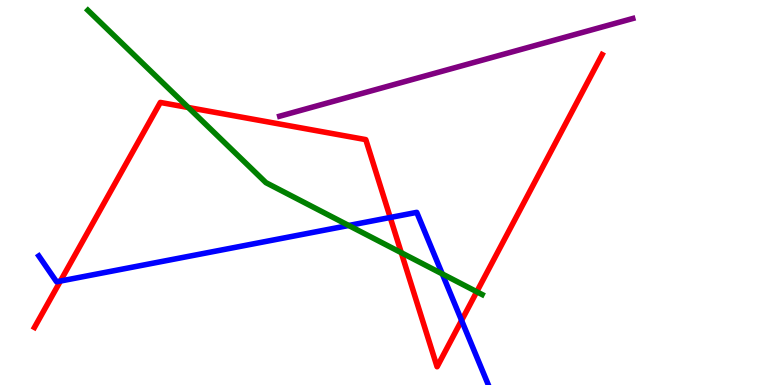[{'lines': ['blue', 'red'], 'intersections': [{'x': 0.78, 'y': 2.7}, {'x': 5.04, 'y': 4.35}, {'x': 5.96, 'y': 1.68}]}, {'lines': ['green', 'red'], 'intersections': [{'x': 2.43, 'y': 7.21}, {'x': 5.18, 'y': 3.44}, {'x': 6.15, 'y': 2.42}]}, {'lines': ['purple', 'red'], 'intersections': []}, {'lines': ['blue', 'green'], 'intersections': [{'x': 4.5, 'y': 4.14}, {'x': 5.71, 'y': 2.89}]}, {'lines': ['blue', 'purple'], 'intersections': []}, {'lines': ['green', 'purple'], 'intersections': []}]